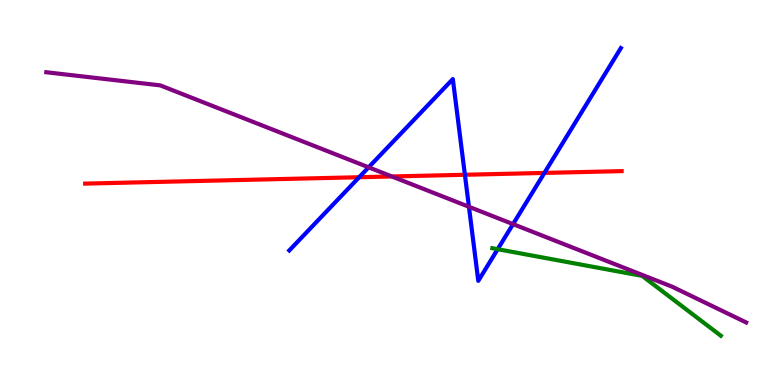[{'lines': ['blue', 'red'], 'intersections': [{'x': 4.63, 'y': 5.4}, {'x': 6.0, 'y': 5.46}, {'x': 7.02, 'y': 5.51}]}, {'lines': ['green', 'red'], 'intersections': []}, {'lines': ['purple', 'red'], 'intersections': [{'x': 5.06, 'y': 5.42}]}, {'lines': ['blue', 'green'], 'intersections': [{'x': 6.42, 'y': 3.53}]}, {'lines': ['blue', 'purple'], 'intersections': [{'x': 4.76, 'y': 5.65}, {'x': 6.05, 'y': 4.63}, {'x': 6.62, 'y': 4.18}]}, {'lines': ['green', 'purple'], 'intersections': []}]